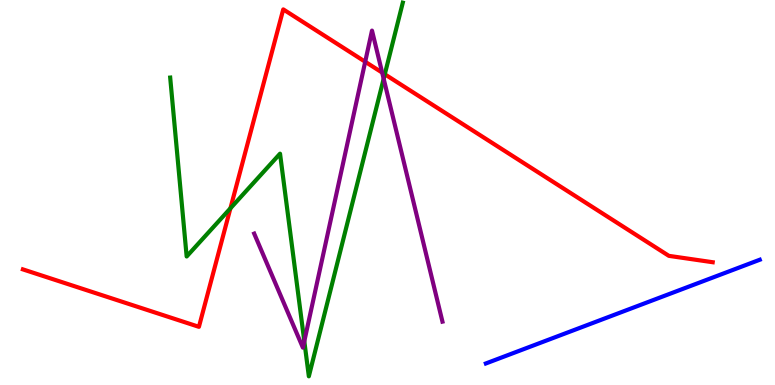[{'lines': ['blue', 'red'], 'intersections': []}, {'lines': ['green', 'red'], 'intersections': [{'x': 2.97, 'y': 4.59}, {'x': 4.97, 'y': 8.07}]}, {'lines': ['purple', 'red'], 'intersections': [{'x': 4.71, 'y': 8.4}, {'x': 4.93, 'y': 8.11}]}, {'lines': ['blue', 'green'], 'intersections': []}, {'lines': ['blue', 'purple'], 'intersections': []}, {'lines': ['green', 'purple'], 'intersections': [{'x': 3.93, 'y': 1.14}, {'x': 4.95, 'y': 7.95}]}]